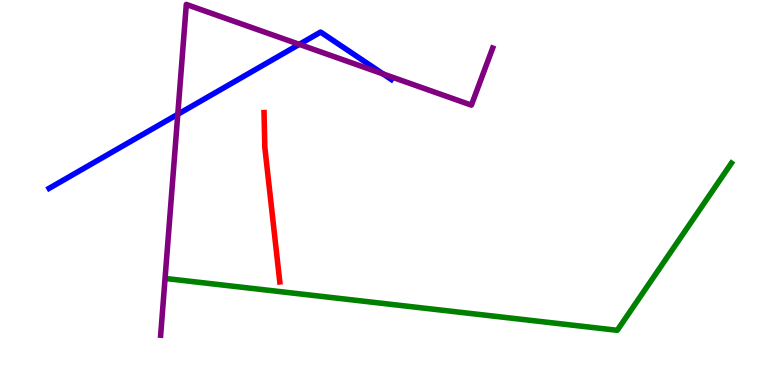[{'lines': ['blue', 'red'], 'intersections': []}, {'lines': ['green', 'red'], 'intersections': []}, {'lines': ['purple', 'red'], 'intersections': []}, {'lines': ['blue', 'green'], 'intersections': []}, {'lines': ['blue', 'purple'], 'intersections': [{'x': 2.29, 'y': 7.03}, {'x': 3.86, 'y': 8.85}, {'x': 4.94, 'y': 8.08}]}, {'lines': ['green', 'purple'], 'intersections': []}]